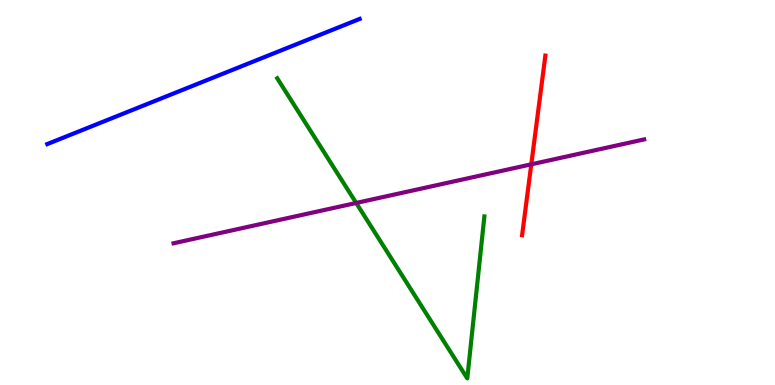[{'lines': ['blue', 'red'], 'intersections': []}, {'lines': ['green', 'red'], 'intersections': []}, {'lines': ['purple', 'red'], 'intersections': [{'x': 6.86, 'y': 5.73}]}, {'lines': ['blue', 'green'], 'intersections': []}, {'lines': ['blue', 'purple'], 'intersections': []}, {'lines': ['green', 'purple'], 'intersections': [{'x': 4.6, 'y': 4.73}]}]